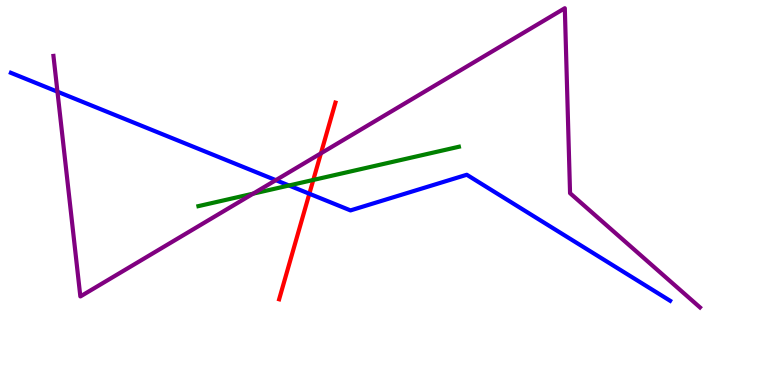[{'lines': ['blue', 'red'], 'intersections': [{'x': 3.99, 'y': 4.97}]}, {'lines': ['green', 'red'], 'intersections': [{'x': 4.04, 'y': 5.33}]}, {'lines': ['purple', 'red'], 'intersections': [{'x': 4.14, 'y': 6.02}]}, {'lines': ['blue', 'green'], 'intersections': [{'x': 3.73, 'y': 5.18}]}, {'lines': ['blue', 'purple'], 'intersections': [{'x': 0.741, 'y': 7.62}, {'x': 3.56, 'y': 5.32}]}, {'lines': ['green', 'purple'], 'intersections': [{'x': 3.27, 'y': 4.97}]}]